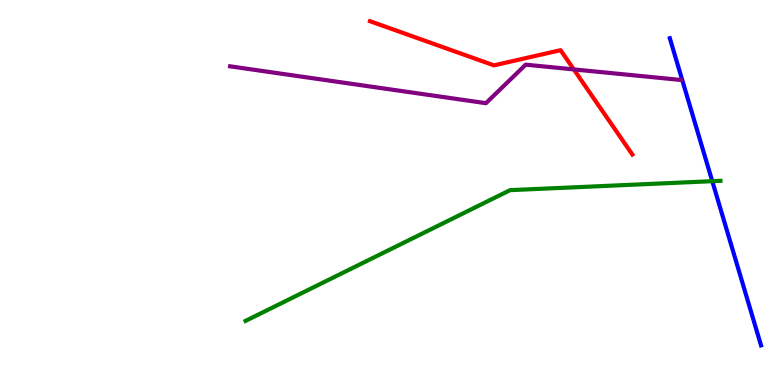[{'lines': ['blue', 'red'], 'intersections': []}, {'lines': ['green', 'red'], 'intersections': []}, {'lines': ['purple', 'red'], 'intersections': [{'x': 7.4, 'y': 8.2}]}, {'lines': ['blue', 'green'], 'intersections': [{'x': 9.19, 'y': 5.29}]}, {'lines': ['blue', 'purple'], 'intersections': []}, {'lines': ['green', 'purple'], 'intersections': []}]